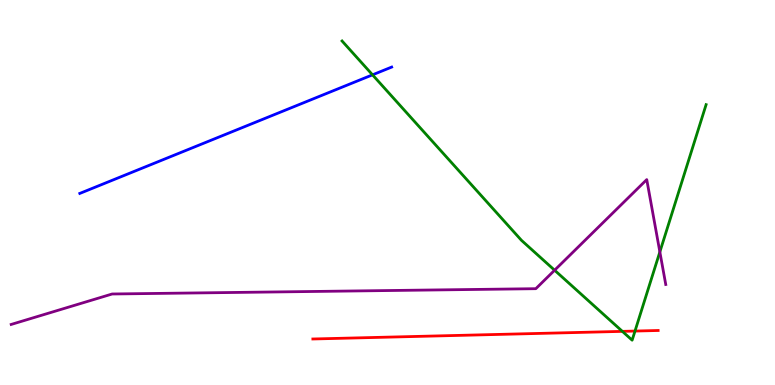[{'lines': ['blue', 'red'], 'intersections': []}, {'lines': ['green', 'red'], 'intersections': [{'x': 8.03, 'y': 1.39}, {'x': 8.19, 'y': 1.4}]}, {'lines': ['purple', 'red'], 'intersections': []}, {'lines': ['blue', 'green'], 'intersections': [{'x': 4.81, 'y': 8.06}]}, {'lines': ['blue', 'purple'], 'intersections': []}, {'lines': ['green', 'purple'], 'intersections': [{'x': 7.16, 'y': 2.98}, {'x': 8.51, 'y': 3.46}]}]